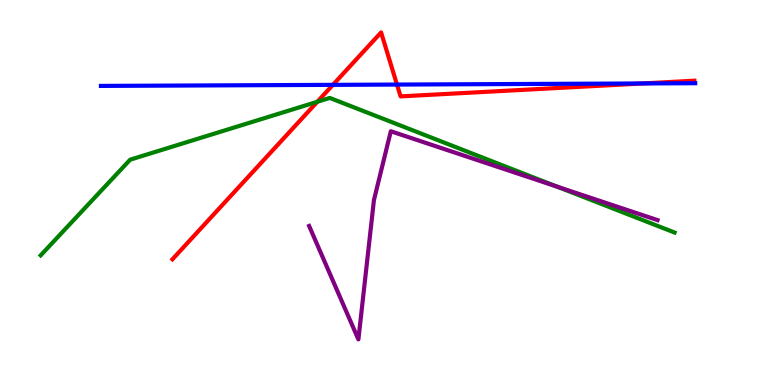[{'lines': ['blue', 'red'], 'intersections': [{'x': 4.3, 'y': 7.8}, {'x': 5.12, 'y': 7.8}, {'x': 8.29, 'y': 7.83}]}, {'lines': ['green', 'red'], 'intersections': [{'x': 4.09, 'y': 7.36}]}, {'lines': ['purple', 'red'], 'intersections': []}, {'lines': ['blue', 'green'], 'intersections': []}, {'lines': ['blue', 'purple'], 'intersections': []}, {'lines': ['green', 'purple'], 'intersections': [{'x': 7.18, 'y': 5.15}]}]